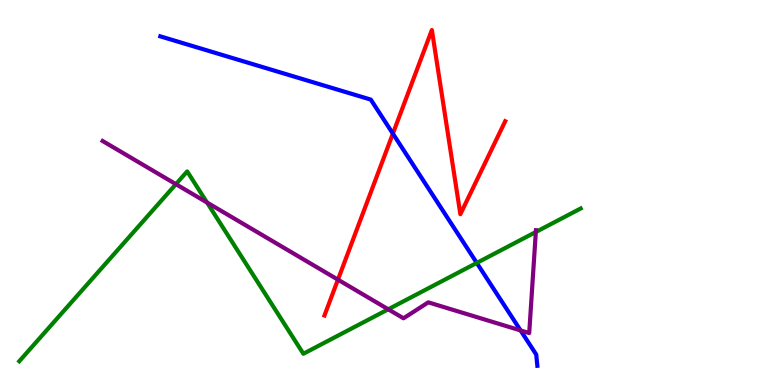[{'lines': ['blue', 'red'], 'intersections': [{'x': 5.07, 'y': 6.53}]}, {'lines': ['green', 'red'], 'intersections': []}, {'lines': ['purple', 'red'], 'intersections': [{'x': 4.36, 'y': 2.74}]}, {'lines': ['blue', 'green'], 'intersections': [{'x': 6.15, 'y': 3.17}]}, {'lines': ['blue', 'purple'], 'intersections': [{'x': 6.72, 'y': 1.42}]}, {'lines': ['green', 'purple'], 'intersections': [{'x': 2.27, 'y': 5.22}, {'x': 2.67, 'y': 4.74}, {'x': 5.01, 'y': 1.97}, {'x': 6.91, 'y': 3.97}]}]